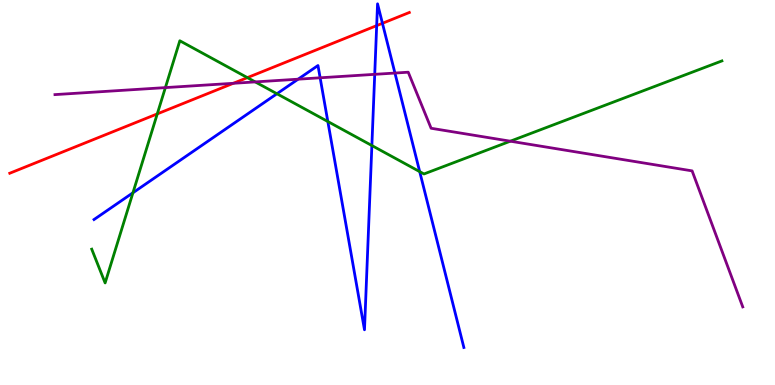[{'lines': ['blue', 'red'], 'intersections': [{'x': 4.86, 'y': 9.33}, {'x': 4.93, 'y': 9.39}]}, {'lines': ['green', 'red'], 'intersections': [{'x': 2.03, 'y': 7.04}, {'x': 3.19, 'y': 7.98}]}, {'lines': ['purple', 'red'], 'intersections': [{'x': 3.01, 'y': 7.84}]}, {'lines': ['blue', 'green'], 'intersections': [{'x': 1.72, 'y': 4.99}, {'x': 3.57, 'y': 7.56}, {'x': 4.23, 'y': 6.84}, {'x': 4.8, 'y': 6.22}, {'x': 5.42, 'y': 5.54}]}, {'lines': ['blue', 'purple'], 'intersections': [{'x': 3.85, 'y': 7.94}, {'x': 4.13, 'y': 7.98}, {'x': 4.84, 'y': 8.07}, {'x': 5.1, 'y': 8.1}]}, {'lines': ['green', 'purple'], 'intersections': [{'x': 2.13, 'y': 7.72}, {'x': 3.29, 'y': 7.87}, {'x': 6.58, 'y': 6.33}]}]